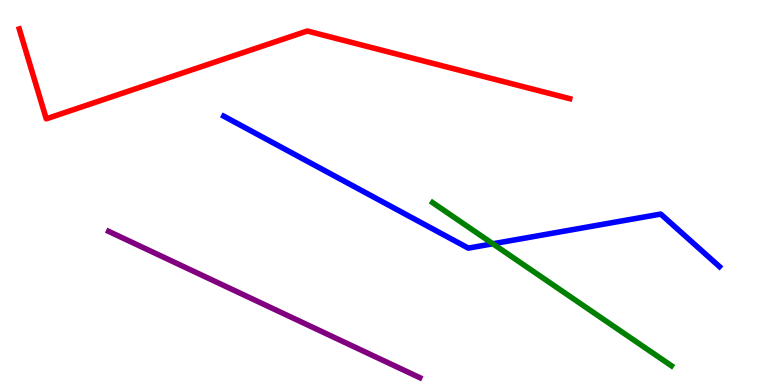[{'lines': ['blue', 'red'], 'intersections': []}, {'lines': ['green', 'red'], 'intersections': []}, {'lines': ['purple', 'red'], 'intersections': []}, {'lines': ['blue', 'green'], 'intersections': [{'x': 6.36, 'y': 3.67}]}, {'lines': ['blue', 'purple'], 'intersections': []}, {'lines': ['green', 'purple'], 'intersections': []}]